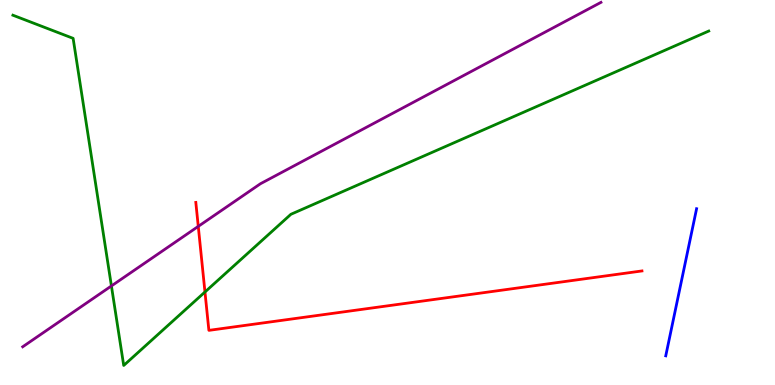[{'lines': ['blue', 'red'], 'intersections': []}, {'lines': ['green', 'red'], 'intersections': [{'x': 2.64, 'y': 2.42}]}, {'lines': ['purple', 'red'], 'intersections': [{'x': 2.56, 'y': 4.12}]}, {'lines': ['blue', 'green'], 'intersections': []}, {'lines': ['blue', 'purple'], 'intersections': []}, {'lines': ['green', 'purple'], 'intersections': [{'x': 1.44, 'y': 2.57}]}]